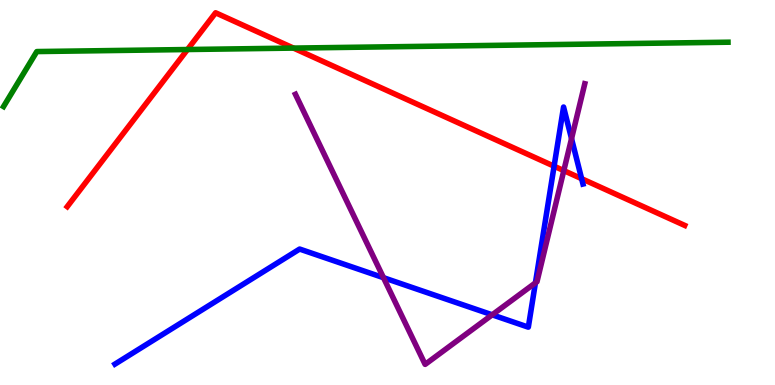[{'lines': ['blue', 'red'], 'intersections': [{'x': 7.15, 'y': 5.68}, {'x': 7.5, 'y': 5.36}]}, {'lines': ['green', 'red'], 'intersections': [{'x': 2.42, 'y': 8.71}, {'x': 3.79, 'y': 8.75}]}, {'lines': ['purple', 'red'], 'intersections': [{'x': 7.27, 'y': 5.57}]}, {'lines': ['blue', 'green'], 'intersections': []}, {'lines': ['blue', 'purple'], 'intersections': [{'x': 4.95, 'y': 2.79}, {'x': 6.35, 'y': 1.82}, {'x': 6.91, 'y': 2.65}, {'x': 7.37, 'y': 6.4}]}, {'lines': ['green', 'purple'], 'intersections': []}]